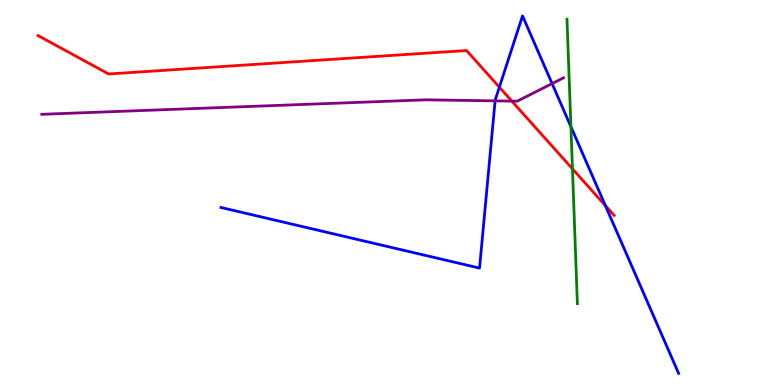[{'lines': ['blue', 'red'], 'intersections': [{'x': 6.44, 'y': 7.74}, {'x': 7.81, 'y': 4.66}]}, {'lines': ['green', 'red'], 'intersections': [{'x': 7.39, 'y': 5.61}]}, {'lines': ['purple', 'red'], 'intersections': [{'x': 6.6, 'y': 7.37}]}, {'lines': ['blue', 'green'], 'intersections': [{'x': 7.37, 'y': 6.71}]}, {'lines': ['blue', 'purple'], 'intersections': [{'x': 6.39, 'y': 7.38}, {'x': 7.12, 'y': 7.83}]}, {'lines': ['green', 'purple'], 'intersections': []}]